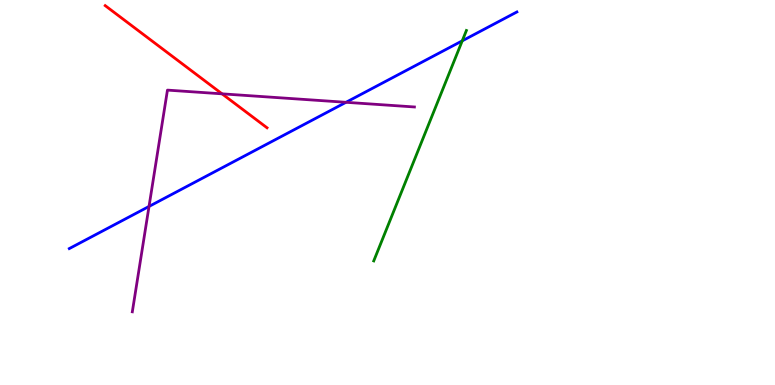[{'lines': ['blue', 'red'], 'intersections': []}, {'lines': ['green', 'red'], 'intersections': []}, {'lines': ['purple', 'red'], 'intersections': [{'x': 2.87, 'y': 7.56}]}, {'lines': ['blue', 'green'], 'intersections': [{'x': 5.96, 'y': 8.94}]}, {'lines': ['blue', 'purple'], 'intersections': [{'x': 1.92, 'y': 4.64}, {'x': 4.46, 'y': 7.34}]}, {'lines': ['green', 'purple'], 'intersections': []}]